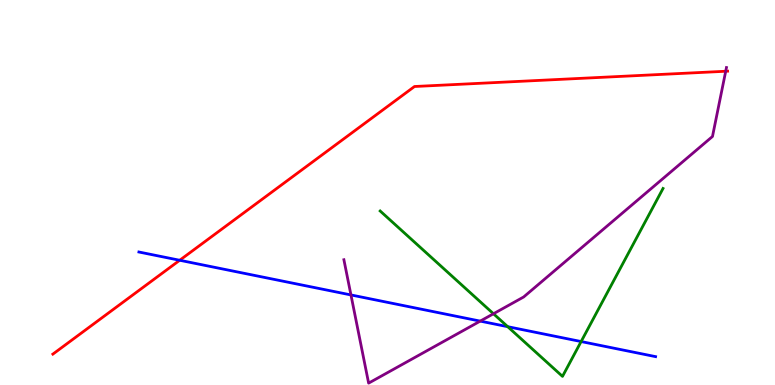[{'lines': ['blue', 'red'], 'intersections': [{'x': 2.32, 'y': 3.24}]}, {'lines': ['green', 'red'], 'intersections': []}, {'lines': ['purple', 'red'], 'intersections': [{'x': 9.36, 'y': 8.15}]}, {'lines': ['blue', 'green'], 'intersections': [{'x': 6.55, 'y': 1.51}, {'x': 7.5, 'y': 1.13}]}, {'lines': ['blue', 'purple'], 'intersections': [{'x': 4.53, 'y': 2.34}, {'x': 6.2, 'y': 1.66}]}, {'lines': ['green', 'purple'], 'intersections': [{'x': 6.37, 'y': 1.85}]}]